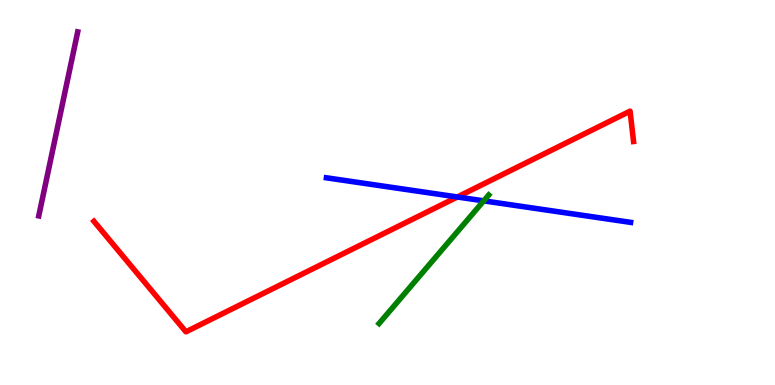[{'lines': ['blue', 'red'], 'intersections': [{'x': 5.9, 'y': 4.88}]}, {'lines': ['green', 'red'], 'intersections': []}, {'lines': ['purple', 'red'], 'intersections': []}, {'lines': ['blue', 'green'], 'intersections': [{'x': 6.24, 'y': 4.78}]}, {'lines': ['blue', 'purple'], 'intersections': []}, {'lines': ['green', 'purple'], 'intersections': []}]